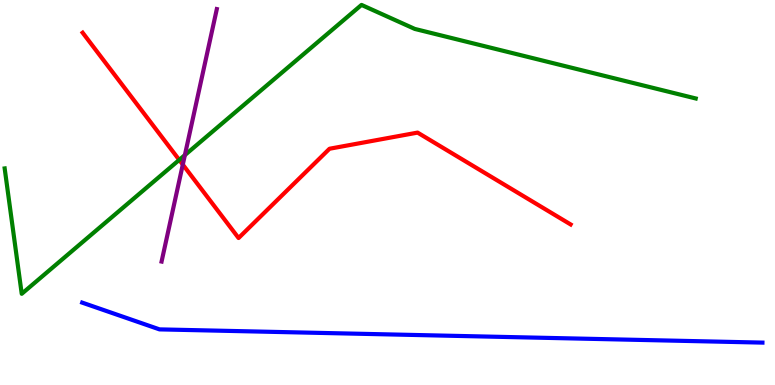[{'lines': ['blue', 'red'], 'intersections': []}, {'lines': ['green', 'red'], 'intersections': [{'x': 2.31, 'y': 5.85}]}, {'lines': ['purple', 'red'], 'intersections': [{'x': 2.36, 'y': 5.73}]}, {'lines': ['blue', 'green'], 'intersections': []}, {'lines': ['blue', 'purple'], 'intersections': []}, {'lines': ['green', 'purple'], 'intersections': [{'x': 2.39, 'y': 5.97}]}]